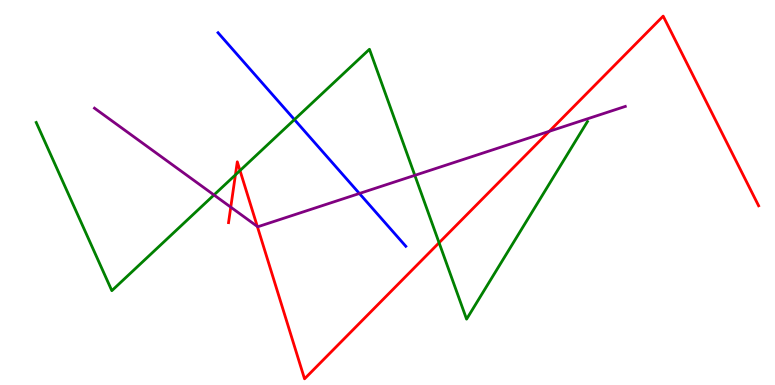[{'lines': ['blue', 'red'], 'intersections': []}, {'lines': ['green', 'red'], 'intersections': [{'x': 3.04, 'y': 5.46}, {'x': 3.1, 'y': 5.57}, {'x': 5.67, 'y': 3.69}]}, {'lines': ['purple', 'red'], 'intersections': [{'x': 2.98, 'y': 4.62}, {'x': 3.32, 'y': 4.12}, {'x': 7.09, 'y': 6.59}]}, {'lines': ['blue', 'green'], 'intersections': [{'x': 3.8, 'y': 6.89}]}, {'lines': ['blue', 'purple'], 'intersections': [{'x': 4.64, 'y': 4.97}]}, {'lines': ['green', 'purple'], 'intersections': [{'x': 2.76, 'y': 4.94}, {'x': 5.35, 'y': 5.45}]}]